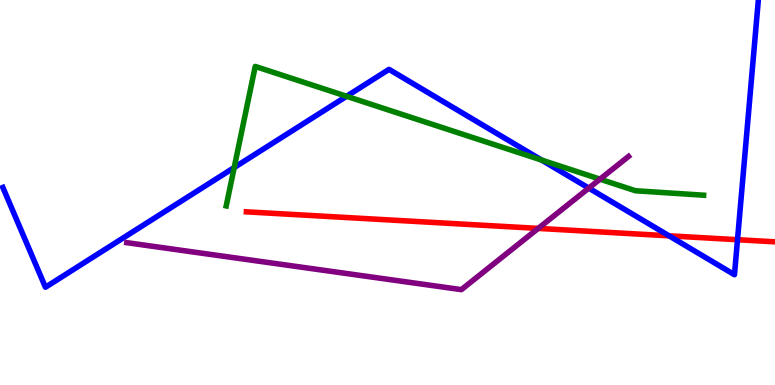[{'lines': ['blue', 'red'], 'intersections': [{'x': 8.63, 'y': 3.87}, {'x': 9.52, 'y': 3.77}]}, {'lines': ['green', 'red'], 'intersections': []}, {'lines': ['purple', 'red'], 'intersections': [{'x': 6.94, 'y': 4.07}]}, {'lines': ['blue', 'green'], 'intersections': [{'x': 3.02, 'y': 5.65}, {'x': 4.47, 'y': 7.5}, {'x': 6.99, 'y': 5.84}]}, {'lines': ['blue', 'purple'], 'intersections': [{'x': 7.6, 'y': 5.11}]}, {'lines': ['green', 'purple'], 'intersections': [{'x': 7.74, 'y': 5.35}]}]